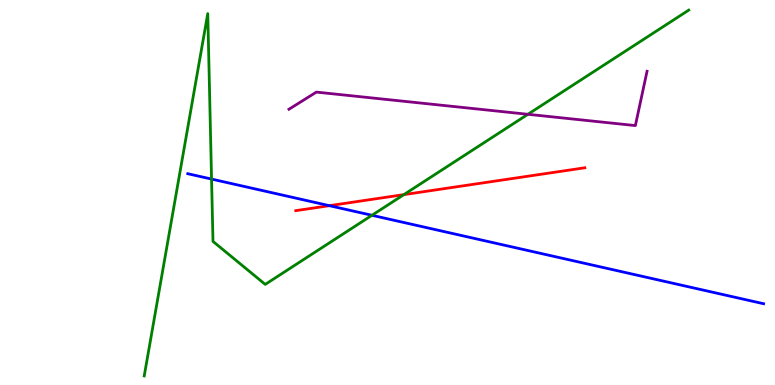[{'lines': ['blue', 'red'], 'intersections': [{'x': 4.25, 'y': 4.66}]}, {'lines': ['green', 'red'], 'intersections': [{'x': 5.21, 'y': 4.94}]}, {'lines': ['purple', 'red'], 'intersections': []}, {'lines': ['blue', 'green'], 'intersections': [{'x': 2.73, 'y': 5.35}, {'x': 4.8, 'y': 4.41}]}, {'lines': ['blue', 'purple'], 'intersections': []}, {'lines': ['green', 'purple'], 'intersections': [{'x': 6.81, 'y': 7.03}]}]